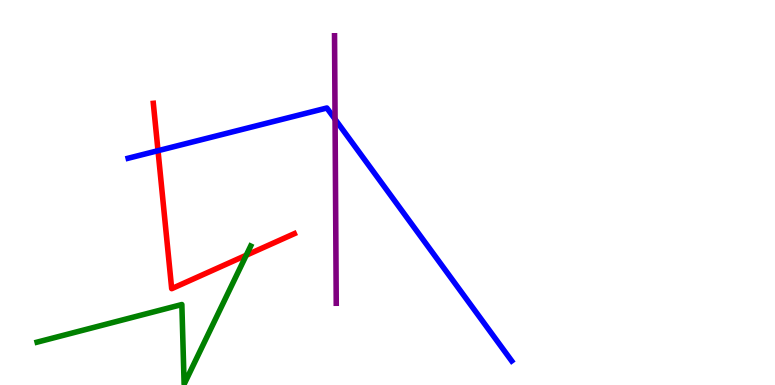[{'lines': ['blue', 'red'], 'intersections': [{'x': 2.04, 'y': 6.09}]}, {'lines': ['green', 'red'], 'intersections': [{'x': 3.18, 'y': 3.37}]}, {'lines': ['purple', 'red'], 'intersections': []}, {'lines': ['blue', 'green'], 'intersections': []}, {'lines': ['blue', 'purple'], 'intersections': [{'x': 4.32, 'y': 6.9}]}, {'lines': ['green', 'purple'], 'intersections': []}]